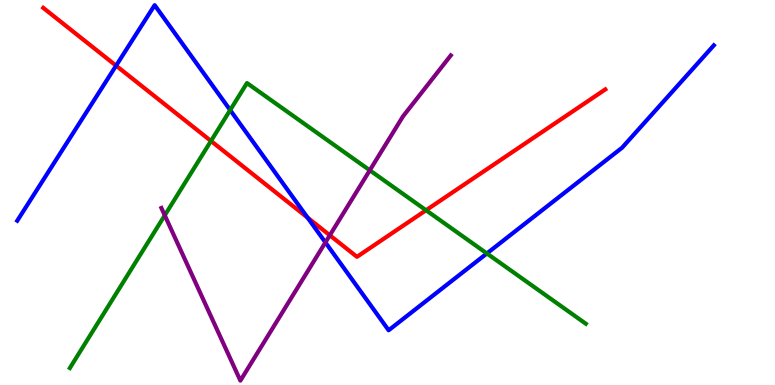[{'lines': ['blue', 'red'], 'intersections': [{'x': 1.5, 'y': 8.29}, {'x': 3.97, 'y': 4.35}]}, {'lines': ['green', 'red'], 'intersections': [{'x': 2.72, 'y': 6.34}, {'x': 5.5, 'y': 4.54}]}, {'lines': ['purple', 'red'], 'intersections': [{'x': 4.26, 'y': 3.89}]}, {'lines': ['blue', 'green'], 'intersections': [{'x': 2.97, 'y': 7.14}, {'x': 6.28, 'y': 3.42}]}, {'lines': ['blue', 'purple'], 'intersections': [{'x': 4.2, 'y': 3.7}]}, {'lines': ['green', 'purple'], 'intersections': [{'x': 2.13, 'y': 4.41}, {'x': 4.77, 'y': 5.58}]}]